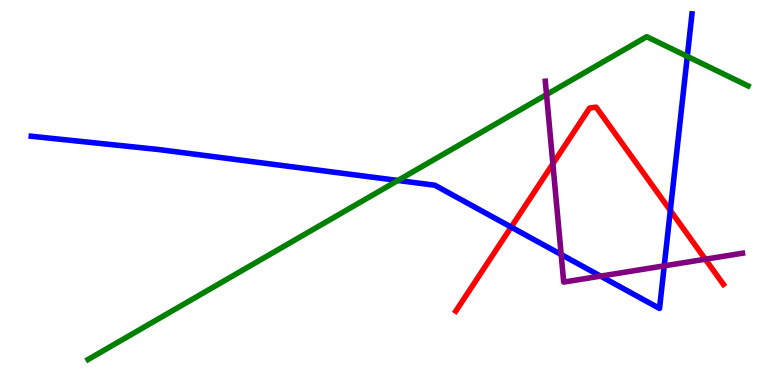[{'lines': ['blue', 'red'], 'intersections': [{'x': 6.6, 'y': 4.1}, {'x': 8.65, 'y': 4.53}]}, {'lines': ['green', 'red'], 'intersections': []}, {'lines': ['purple', 'red'], 'intersections': [{'x': 7.13, 'y': 5.74}, {'x': 9.1, 'y': 3.27}]}, {'lines': ['blue', 'green'], 'intersections': [{'x': 5.13, 'y': 5.31}, {'x': 8.87, 'y': 8.54}]}, {'lines': ['blue', 'purple'], 'intersections': [{'x': 7.24, 'y': 3.39}, {'x': 7.75, 'y': 2.83}, {'x': 8.57, 'y': 3.09}]}, {'lines': ['green', 'purple'], 'intersections': [{'x': 7.05, 'y': 7.54}]}]